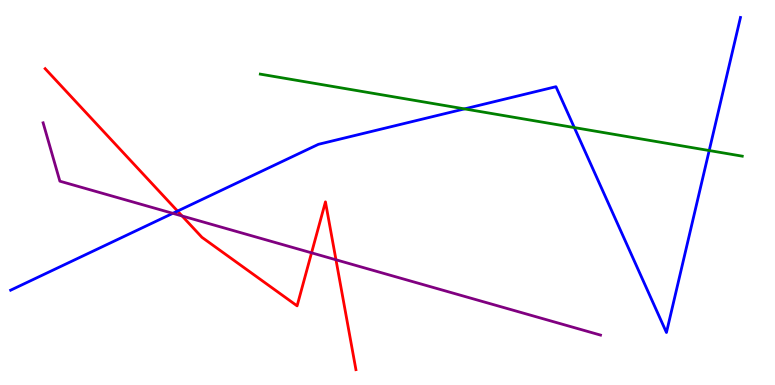[{'lines': ['blue', 'red'], 'intersections': [{'x': 2.29, 'y': 4.52}]}, {'lines': ['green', 'red'], 'intersections': []}, {'lines': ['purple', 'red'], 'intersections': [{'x': 2.35, 'y': 4.39}, {'x': 4.02, 'y': 3.43}, {'x': 4.34, 'y': 3.25}]}, {'lines': ['blue', 'green'], 'intersections': [{'x': 5.99, 'y': 7.17}, {'x': 7.41, 'y': 6.69}, {'x': 9.15, 'y': 6.09}]}, {'lines': ['blue', 'purple'], 'intersections': [{'x': 2.23, 'y': 4.46}]}, {'lines': ['green', 'purple'], 'intersections': []}]